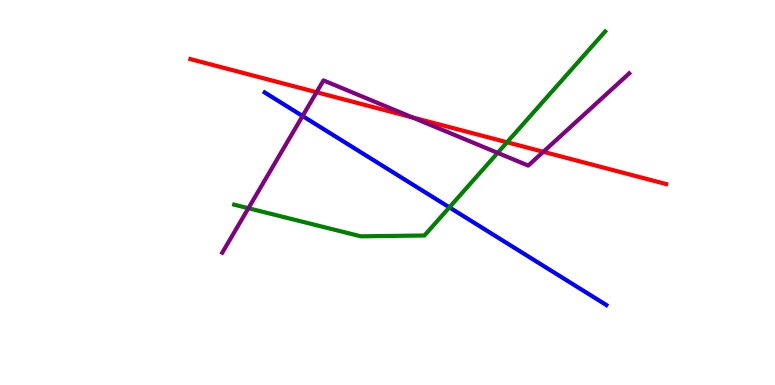[{'lines': ['blue', 'red'], 'intersections': []}, {'lines': ['green', 'red'], 'intersections': [{'x': 6.54, 'y': 6.3}]}, {'lines': ['purple', 'red'], 'intersections': [{'x': 4.08, 'y': 7.6}, {'x': 5.32, 'y': 6.95}, {'x': 7.01, 'y': 6.06}]}, {'lines': ['blue', 'green'], 'intersections': [{'x': 5.8, 'y': 4.61}]}, {'lines': ['blue', 'purple'], 'intersections': [{'x': 3.9, 'y': 6.99}]}, {'lines': ['green', 'purple'], 'intersections': [{'x': 3.21, 'y': 4.59}, {'x': 6.42, 'y': 6.03}]}]